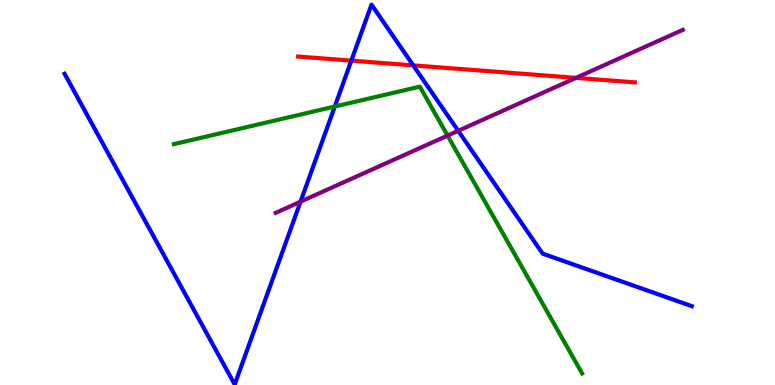[{'lines': ['blue', 'red'], 'intersections': [{'x': 4.53, 'y': 8.43}, {'x': 5.33, 'y': 8.3}]}, {'lines': ['green', 'red'], 'intersections': []}, {'lines': ['purple', 'red'], 'intersections': [{'x': 7.43, 'y': 7.98}]}, {'lines': ['blue', 'green'], 'intersections': [{'x': 4.32, 'y': 7.23}]}, {'lines': ['blue', 'purple'], 'intersections': [{'x': 3.88, 'y': 4.76}, {'x': 5.91, 'y': 6.6}]}, {'lines': ['green', 'purple'], 'intersections': [{'x': 5.77, 'y': 6.48}]}]